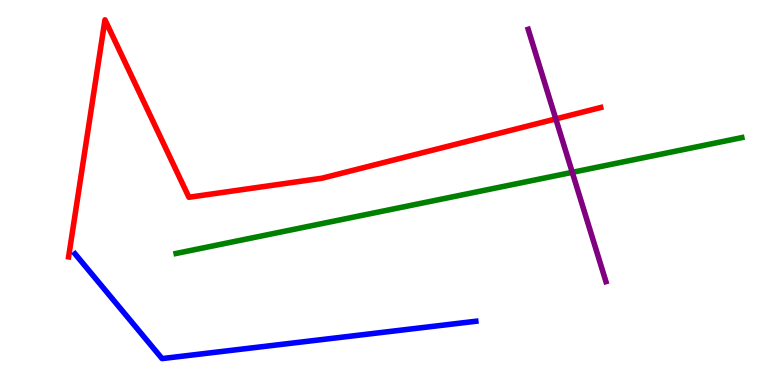[{'lines': ['blue', 'red'], 'intersections': []}, {'lines': ['green', 'red'], 'intersections': []}, {'lines': ['purple', 'red'], 'intersections': [{'x': 7.17, 'y': 6.91}]}, {'lines': ['blue', 'green'], 'intersections': []}, {'lines': ['blue', 'purple'], 'intersections': []}, {'lines': ['green', 'purple'], 'intersections': [{'x': 7.38, 'y': 5.52}]}]